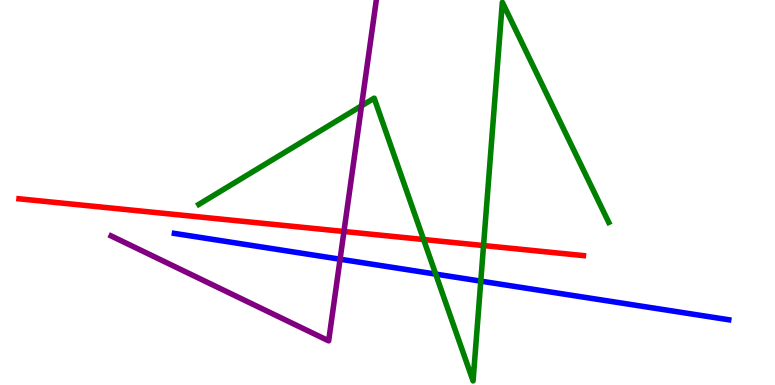[{'lines': ['blue', 'red'], 'intersections': []}, {'lines': ['green', 'red'], 'intersections': [{'x': 5.47, 'y': 3.78}, {'x': 6.24, 'y': 3.62}]}, {'lines': ['purple', 'red'], 'intersections': [{'x': 4.44, 'y': 3.99}]}, {'lines': ['blue', 'green'], 'intersections': [{'x': 5.62, 'y': 2.88}, {'x': 6.2, 'y': 2.7}]}, {'lines': ['blue', 'purple'], 'intersections': [{'x': 4.39, 'y': 3.27}]}, {'lines': ['green', 'purple'], 'intersections': [{'x': 4.66, 'y': 7.25}]}]